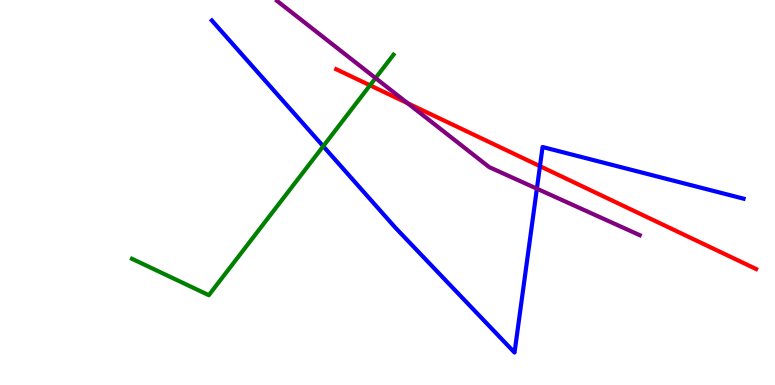[{'lines': ['blue', 'red'], 'intersections': [{'x': 6.97, 'y': 5.68}]}, {'lines': ['green', 'red'], 'intersections': [{'x': 4.77, 'y': 7.78}]}, {'lines': ['purple', 'red'], 'intersections': [{'x': 5.26, 'y': 7.32}]}, {'lines': ['blue', 'green'], 'intersections': [{'x': 4.17, 'y': 6.2}]}, {'lines': ['blue', 'purple'], 'intersections': [{'x': 6.93, 'y': 5.1}]}, {'lines': ['green', 'purple'], 'intersections': [{'x': 4.85, 'y': 7.97}]}]